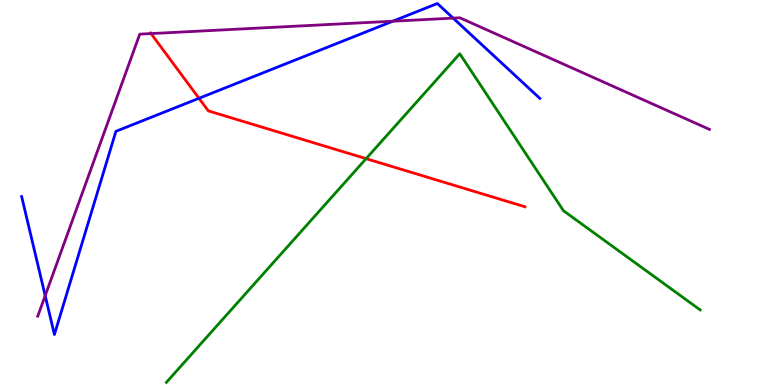[{'lines': ['blue', 'red'], 'intersections': [{'x': 2.57, 'y': 7.45}]}, {'lines': ['green', 'red'], 'intersections': [{'x': 4.72, 'y': 5.88}]}, {'lines': ['purple', 'red'], 'intersections': [{'x': 1.95, 'y': 9.13}]}, {'lines': ['blue', 'green'], 'intersections': []}, {'lines': ['blue', 'purple'], 'intersections': [{'x': 0.583, 'y': 2.32}, {'x': 5.07, 'y': 9.45}, {'x': 5.85, 'y': 9.53}]}, {'lines': ['green', 'purple'], 'intersections': []}]